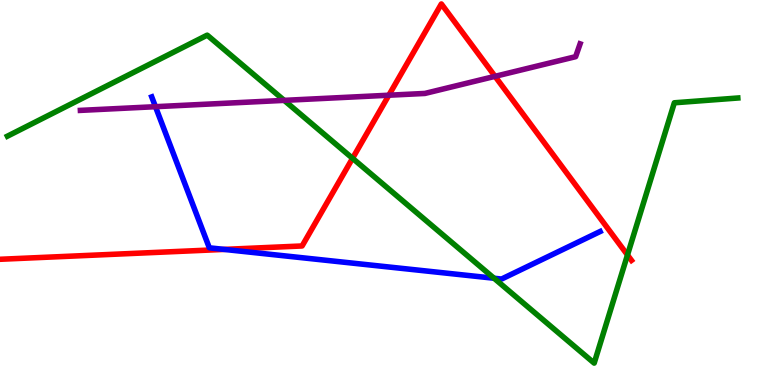[{'lines': ['blue', 'red'], 'intersections': [{'x': 2.89, 'y': 3.52}]}, {'lines': ['green', 'red'], 'intersections': [{'x': 4.55, 'y': 5.89}, {'x': 8.1, 'y': 3.38}]}, {'lines': ['purple', 'red'], 'intersections': [{'x': 5.02, 'y': 7.53}, {'x': 6.39, 'y': 8.02}]}, {'lines': ['blue', 'green'], 'intersections': [{'x': 6.37, 'y': 2.77}]}, {'lines': ['blue', 'purple'], 'intersections': [{'x': 2.01, 'y': 7.23}]}, {'lines': ['green', 'purple'], 'intersections': [{'x': 3.67, 'y': 7.39}]}]